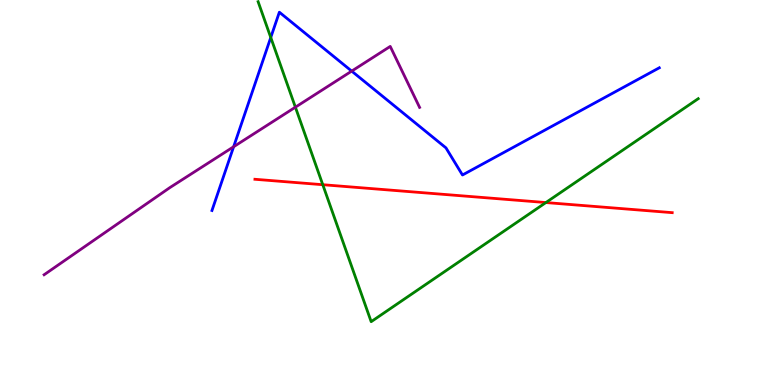[{'lines': ['blue', 'red'], 'intersections': []}, {'lines': ['green', 'red'], 'intersections': [{'x': 4.16, 'y': 5.2}, {'x': 7.04, 'y': 4.74}]}, {'lines': ['purple', 'red'], 'intersections': []}, {'lines': ['blue', 'green'], 'intersections': [{'x': 3.49, 'y': 9.03}]}, {'lines': ['blue', 'purple'], 'intersections': [{'x': 3.01, 'y': 6.19}, {'x': 4.54, 'y': 8.15}]}, {'lines': ['green', 'purple'], 'intersections': [{'x': 3.81, 'y': 7.22}]}]